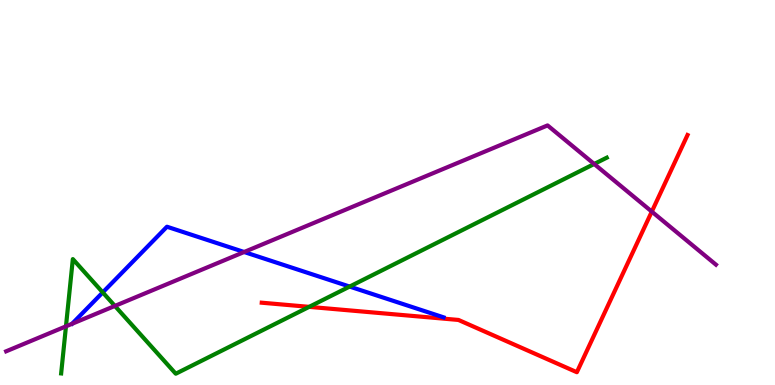[{'lines': ['blue', 'red'], 'intersections': []}, {'lines': ['green', 'red'], 'intersections': [{'x': 3.99, 'y': 2.03}]}, {'lines': ['purple', 'red'], 'intersections': [{'x': 8.41, 'y': 4.5}]}, {'lines': ['blue', 'green'], 'intersections': [{'x': 1.33, 'y': 2.41}, {'x': 4.51, 'y': 2.56}]}, {'lines': ['blue', 'purple'], 'intersections': [{'x': 3.15, 'y': 3.45}]}, {'lines': ['green', 'purple'], 'intersections': [{'x': 0.851, 'y': 1.52}, {'x': 1.48, 'y': 2.05}, {'x': 7.67, 'y': 5.74}]}]